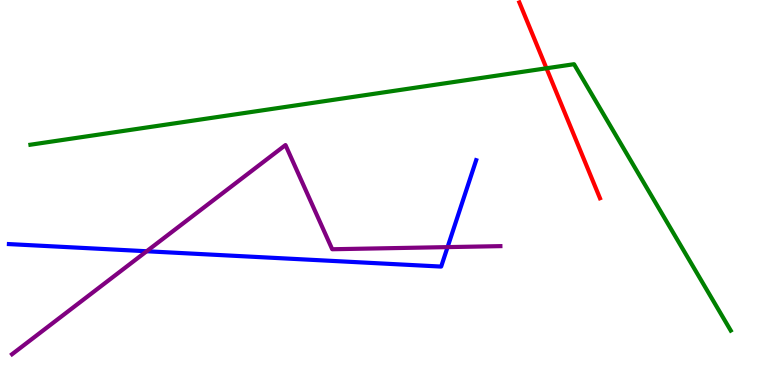[{'lines': ['blue', 'red'], 'intersections': []}, {'lines': ['green', 'red'], 'intersections': [{'x': 7.05, 'y': 8.23}]}, {'lines': ['purple', 'red'], 'intersections': []}, {'lines': ['blue', 'green'], 'intersections': []}, {'lines': ['blue', 'purple'], 'intersections': [{'x': 1.89, 'y': 3.47}, {'x': 5.78, 'y': 3.58}]}, {'lines': ['green', 'purple'], 'intersections': []}]